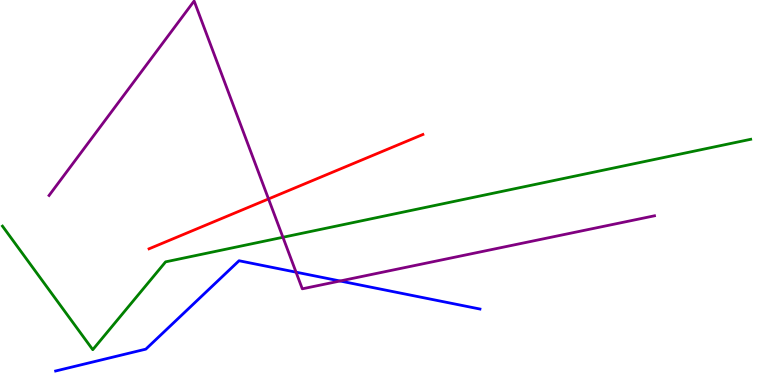[{'lines': ['blue', 'red'], 'intersections': []}, {'lines': ['green', 'red'], 'intersections': []}, {'lines': ['purple', 'red'], 'intersections': [{'x': 3.46, 'y': 4.83}]}, {'lines': ['blue', 'green'], 'intersections': []}, {'lines': ['blue', 'purple'], 'intersections': [{'x': 3.82, 'y': 2.93}, {'x': 4.39, 'y': 2.7}]}, {'lines': ['green', 'purple'], 'intersections': [{'x': 3.65, 'y': 3.84}]}]